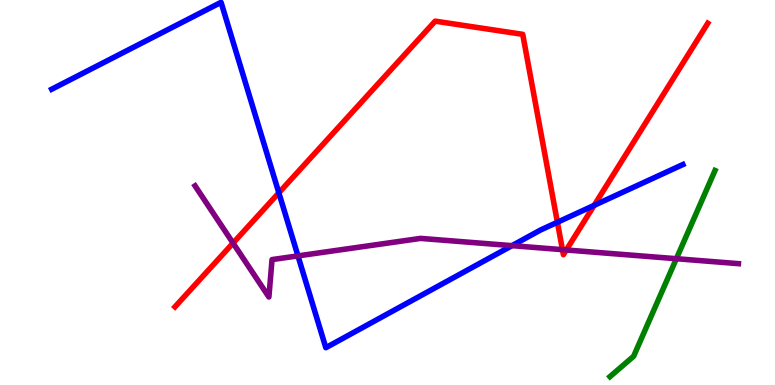[{'lines': ['blue', 'red'], 'intersections': [{'x': 3.6, 'y': 4.99}, {'x': 7.19, 'y': 4.23}, {'x': 7.67, 'y': 4.67}]}, {'lines': ['green', 'red'], 'intersections': []}, {'lines': ['purple', 'red'], 'intersections': [{'x': 3.01, 'y': 3.69}, {'x': 7.26, 'y': 3.52}, {'x': 7.31, 'y': 3.51}]}, {'lines': ['blue', 'green'], 'intersections': []}, {'lines': ['blue', 'purple'], 'intersections': [{'x': 3.84, 'y': 3.35}, {'x': 6.61, 'y': 3.62}]}, {'lines': ['green', 'purple'], 'intersections': [{'x': 8.73, 'y': 3.28}]}]